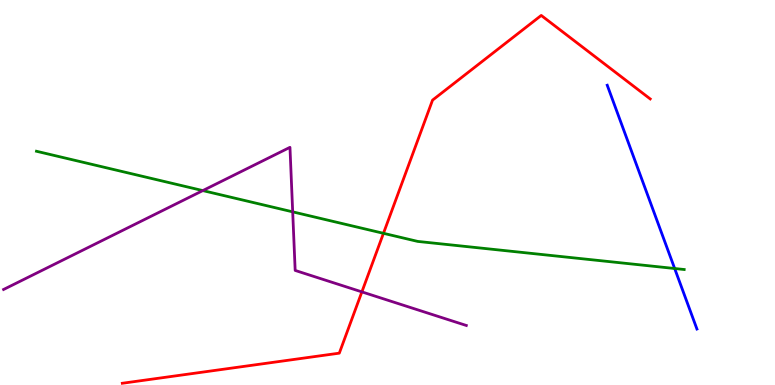[{'lines': ['blue', 'red'], 'intersections': []}, {'lines': ['green', 'red'], 'intersections': [{'x': 4.95, 'y': 3.94}]}, {'lines': ['purple', 'red'], 'intersections': [{'x': 4.67, 'y': 2.42}]}, {'lines': ['blue', 'green'], 'intersections': [{'x': 8.71, 'y': 3.03}]}, {'lines': ['blue', 'purple'], 'intersections': []}, {'lines': ['green', 'purple'], 'intersections': [{'x': 2.62, 'y': 5.05}, {'x': 3.78, 'y': 4.5}]}]